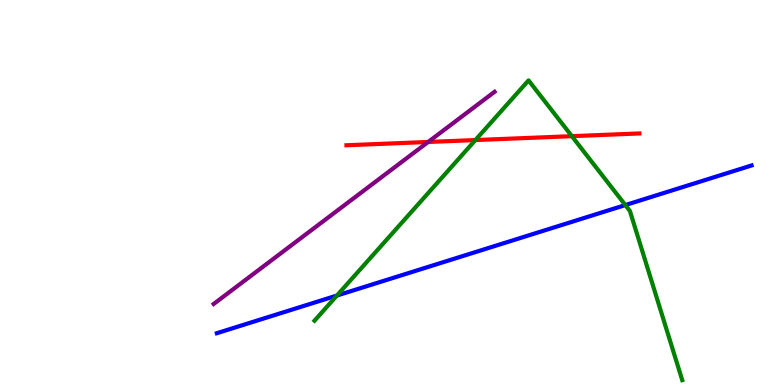[{'lines': ['blue', 'red'], 'intersections': []}, {'lines': ['green', 'red'], 'intersections': [{'x': 6.13, 'y': 6.36}, {'x': 7.38, 'y': 6.46}]}, {'lines': ['purple', 'red'], 'intersections': [{'x': 5.52, 'y': 6.31}]}, {'lines': ['blue', 'green'], 'intersections': [{'x': 4.35, 'y': 2.32}, {'x': 8.07, 'y': 4.67}]}, {'lines': ['blue', 'purple'], 'intersections': []}, {'lines': ['green', 'purple'], 'intersections': []}]